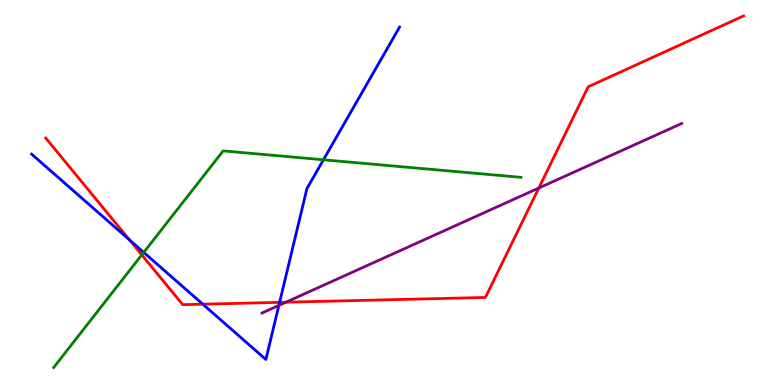[{'lines': ['blue', 'red'], 'intersections': [{'x': 1.67, 'y': 3.77}, {'x': 2.62, 'y': 2.1}, {'x': 3.61, 'y': 2.15}]}, {'lines': ['green', 'red'], 'intersections': [{'x': 1.83, 'y': 3.38}]}, {'lines': ['purple', 'red'], 'intersections': [{'x': 3.69, 'y': 2.15}, {'x': 6.95, 'y': 5.12}]}, {'lines': ['blue', 'green'], 'intersections': [{'x': 1.85, 'y': 3.44}, {'x': 4.17, 'y': 5.85}]}, {'lines': ['blue', 'purple'], 'intersections': [{'x': 3.6, 'y': 2.07}]}, {'lines': ['green', 'purple'], 'intersections': []}]